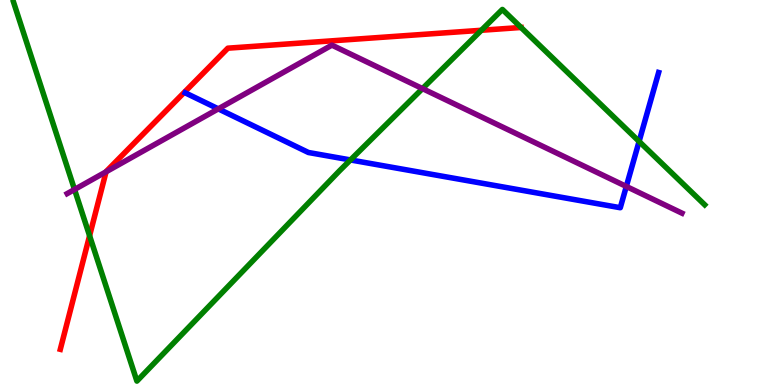[{'lines': ['blue', 'red'], 'intersections': []}, {'lines': ['green', 'red'], 'intersections': [{'x': 1.16, 'y': 3.88}, {'x': 6.21, 'y': 9.21}, {'x': 6.72, 'y': 9.29}]}, {'lines': ['purple', 'red'], 'intersections': [{'x': 1.37, 'y': 5.54}]}, {'lines': ['blue', 'green'], 'intersections': [{'x': 4.52, 'y': 5.85}, {'x': 8.25, 'y': 6.33}]}, {'lines': ['blue', 'purple'], 'intersections': [{'x': 2.82, 'y': 7.17}, {'x': 8.08, 'y': 5.16}]}, {'lines': ['green', 'purple'], 'intersections': [{'x': 0.962, 'y': 5.08}, {'x': 5.45, 'y': 7.7}]}]